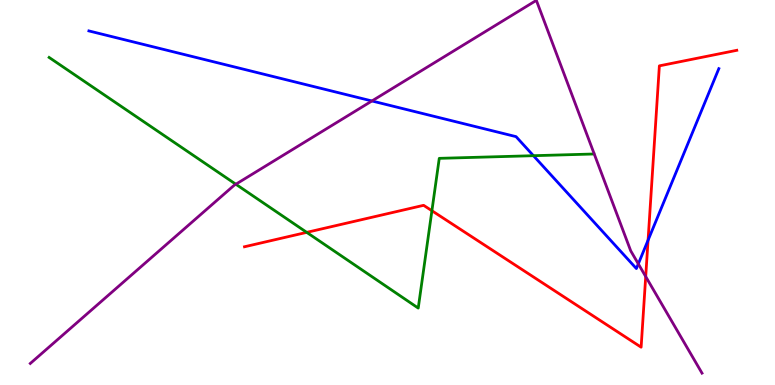[{'lines': ['blue', 'red'], 'intersections': [{'x': 8.36, 'y': 3.76}]}, {'lines': ['green', 'red'], 'intersections': [{'x': 3.96, 'y': 3.96}, {'x': 5.57, 'y': 4.53}]}, {'lines': ['purple', 'red'], 'intersections': [{'x': 8.33, 'y': 2.82}]}, {'lines': ['blue', 'green'], 'intersections': [{'x': 6.88, 'y': 5.96}]}, {'lines': ['blue', 'purple'], 'intersections': [{'x': 4.8, 'y': 7.38}, {'x': 8.24, 'y': 3.15}]}, {'lines': ['green', 'purple'], 'intersections': [{'x': 3.04, 'y': 5.21}]}]